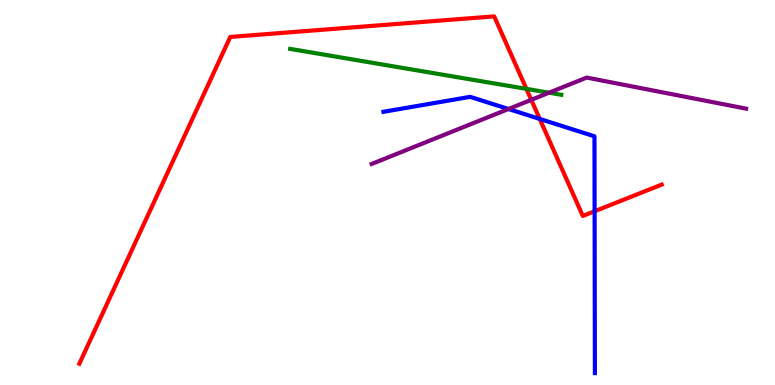[{'lines': ['blue', 'red'], 'intersections': [{'x': 6.96, 'y': 6.91}, {'x': 7.67, 'y': 4.51}]}, {'lines': ['green', 'red'], 'intersections': [{'x': 6.79, 'y': 7.69}]}, {'lines': ['purple', 'red'], 'intersections': [{'x': 6.86, 'y': 7.41}]}, {'lines': ['blue', 'green'], 'intersections': []}, {'lines': ['blue', 'purple'], 'intersections': [{'x': 6.56, 'y': 7.17}]}, {'lines': ['green', 'purple'], 'intersections': [{'x': 7.08, 'y': 7.59}]}]